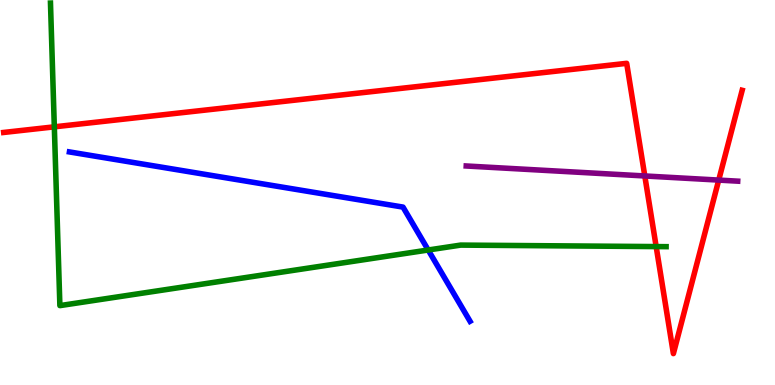[{'lines': ['blue', 'red'], 'intersections': []}, {'lines': ['green', 'red'], 'intersections': [{'x': 0.701, 'y': 6.71}, {'x': 8.47, 'y': 3.6}]}, {'lines': ['purple', 'red'], 'intersections': [{'x': 8.32, 'y': 5.43}, {'x': 9.27, 'y': 5.32}]}, {'lines': ['blue', 'green'], 'intersections': [{'x': 5.53, 'y': 3.51}]}, {'lines': ['blue', 'purple'], 'intersections': []}, {'lines': ['green', 'purple'], 'intersections': []}]